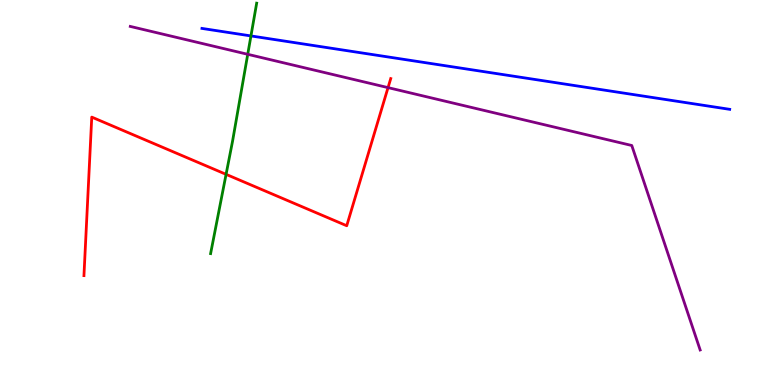[{'lines': ['blue', 'red'], 'intersections': []}, {'lines': ['green', 'red'], 'intersections': [{'x': 2.92, 'y': 5.47}]}, {'lines': ['purple', 'red'], 'intersections': [{'x': 5.01, 'y': 7.72}]}, {'lines': ['blue', 'green'], 'intersections': [{'x': 3.24, 'y': 9.07}]}, {'lines': ['blue', 'purple'], 'intersections': []}, {'lines': ['green', 'purple'], 'intersections': [{'x': 3.2, 'y': 8.59}]}]